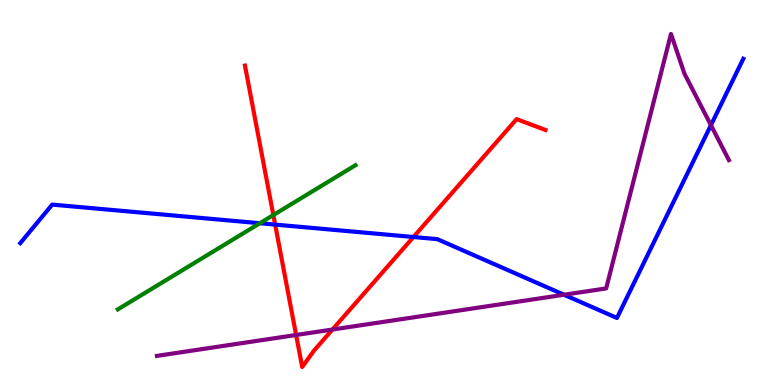[{'lines': ['blue', 'red'], 'intersections': [{'x': 3.55, 'y': 4.17}, {'x': 5.33, 'y': 3.84}]}, {'lines': ['green', 'red'], 'intersections': [{'x': 3.53, 'y': 4.41}]}, {'lines': ['purple', 'red'], 'intersections': [{'x': 3.82, 'y': 1.3}, {'x': 4.29, 'y': 1.44}]}, {'lines': ['blue', 'green'], 'intersections': [{'x': 3.35, 'y': 4.2}]}, {'lines': ['blue', 'purple'], 'intersections': [{'x': 7.28, 'y': 2.34}, {'x': 9.17, 'y': 6.75}]}, {'lines': ['green', 'purple'], 'intersections': []}]